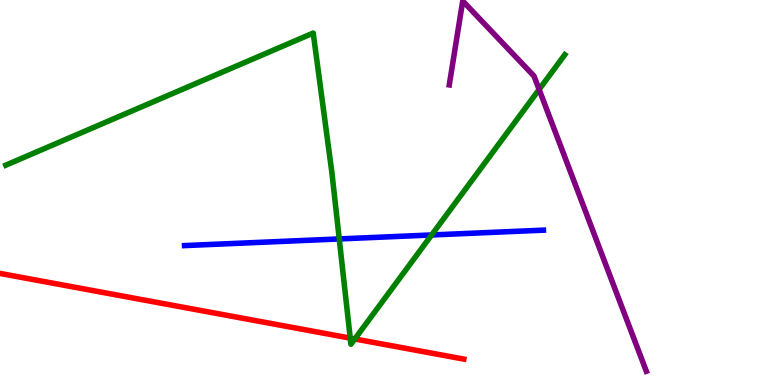[{'lines': ['blue', 'red'], 'intersections': []}, {'lines': ['green', 'red'], 'intersections': [{'x': 4.52, 'y': 1.22}, {'x': 4.58, 'y': 1.2}]}, {'lines': ['purple', 'red'], 'intersections': []}, {'lines': ['blue', 'green'], 'intersections': [{'x': 4.38, 'y': 3.79}, {'x': 5.57, 'y': 3.9}]}, {'lines': ['blue', 'purple'], 'intersections': []}, {'lines': ['green', 'purple'], 'intersections': [{'x': 6.96, 'y': 7.68}]}]